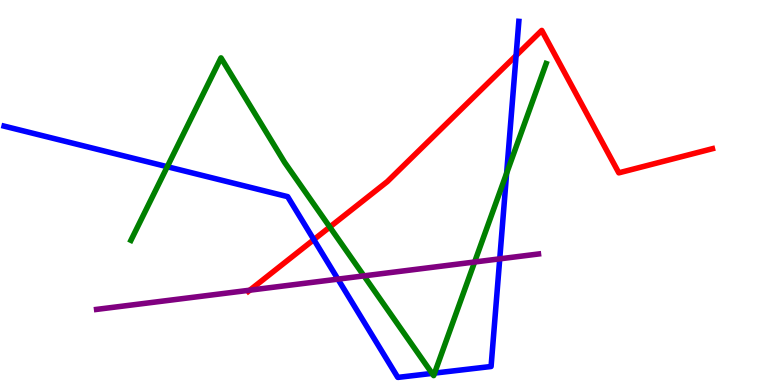[{'lines': ['blue', 'red'], 'intersections': [{'x': 4.05, 'y': 3.78}, {'x': 6.66, 'y': 8.56}]}, {'lines': ['green', 'red'], 'intersections': [{'x': 4.26, 'y': 4.1}]}, {'lines': ['purple', 'red'], 'intersections': [{'x': 3.22, 'y': 2.46}]}, {'lines': ['blue', 'green'], 'intersections': [{'x': 2.16, 'y': 5.67}, {'x': 5.58, 'y': 0.301}, {'x': 5.61, 'y': 0.309}, {'x': 6.54, 'y': 5.5}]}, {'lines': ['blue', 'purple'], 'intersections': [{'x': 4.36, 'y': 2.75}, {'x': 6.45, 'y': 3.28}]}, {'lines': ['green', 'purple'], 'intersections': [{'x': 4.7, 'y': 2.83}, {'x': 6.12, 'y': 3.19}]}]